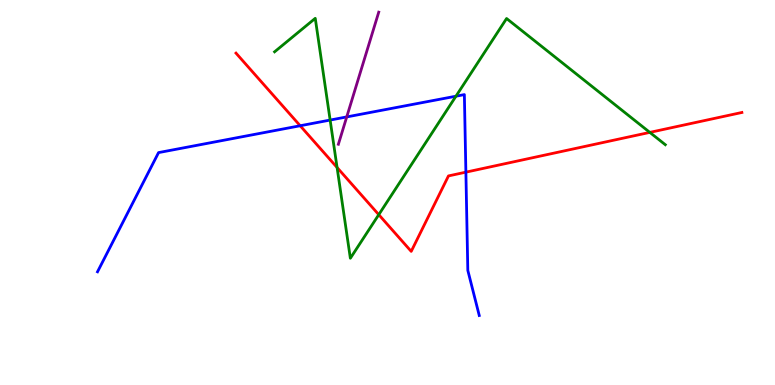[{'lines': ['blue', 'red'], 'intersections': [{'x': 3.87, 'y': 6.73}, {'x': 6.01, 'y': 5.53}]}, {'lines': ['green', 'red'], 'intersections': [{'x': 4.35, 'y': 5.65}, {'x': 4.89, 'y': 4.42}, {'x': 8.38, 'y': 6.56}]}, {'lines': ['purple', 'red'], 'intersections': []}, {'lines': ['blue', 'green'], 'intersections': [{'x': 4.26, 'y': 6.88}, {'x': 5.88, 'y': 7.5}]}, {'lines': ['blue', 'purple'], 'intersections': [{'x': 4.47, 'y': 6.96}]}, {'lines': ['green', 'purple'], 'intersections': []}]